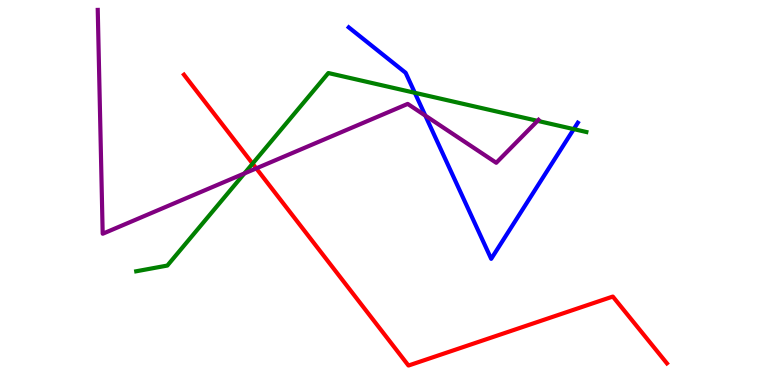[{'lines': ['blue', 'red'], 'intersections': []}, {'lines': ['green', 'red'], 'intersections': [{'x': 3.26, 'y': 5.75}]}, {'lines': ['purple', 'red'], 'intersections': [{'x': 3.31, 'y': 5.63}]}, {'lines': ['blue', 'green'], 'intersections': [{'x': 5.35, 'y': 7.59}, {'x': 7.4, 'y': 6.65}]}, {'lines': ['blue', 'purple'], 'intersections': [{'x': 5.49, 'y': 7.0}]}, {'lines': ['green', 'purple'], 'intersections': [{'x': 3.15, 'y': 5.5}, {'x': 6.94, 'y': 6.86}]}]